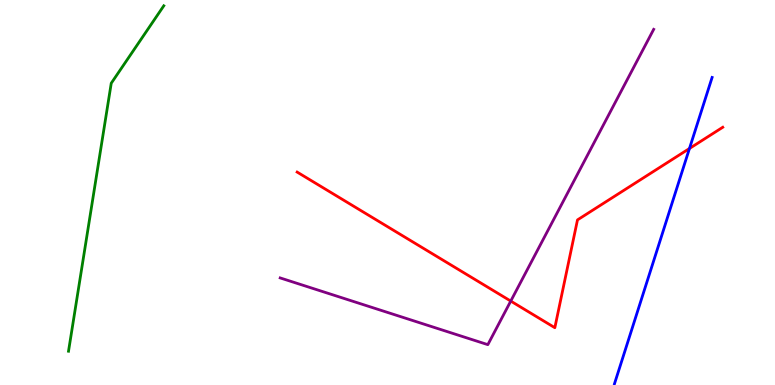[{'lines': ['blue', 'red'], 'intersections': [{'x': 8.9, 'y': 6.14}]}, {'lines': ['green', 'red'], 'intersections': []}, {'lines': ['purple', 'red'], 'intersections': [{'x': 6.59, 'y': 2.18}]}, {'lines': ['blue', 'green'], 'intersections': []}, {'lines': ['blue', 'purple'], 'intersections': []}, {'lines': ['green', 'purple'], 'intersections': []}]